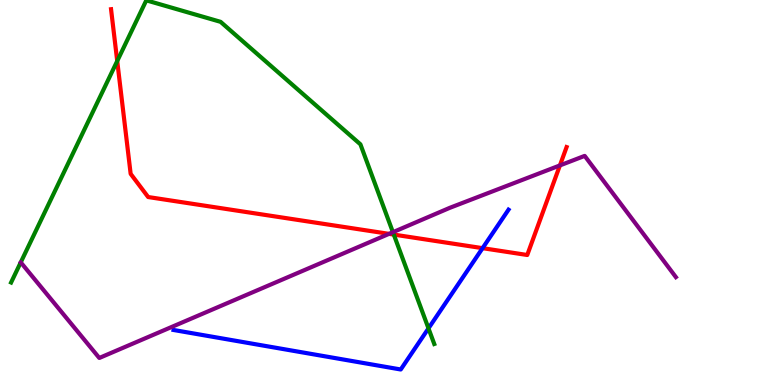[{'lines': ['blue', 'red'], 'intersections': [{'x': 6.23, 'y': 3.55}]}, {'lines': ['green', 'red'], 'intersections': [{'x': 1.51, 'y': 8.41}, {'x': 5.08, 'y': 3.91}]}, {'lines': ['purple', 'red'], 'intersections': [{'x': 5.02, 'y': 3.93}, {'x': 7.22, 'y': 5.7}]}, {'lines': ['blue', 'green'], 'intersections': [{'x': 5.53, 'y': 1.47}]}, {'lines': ['blue', 'purple'], 'intersections': []}, {'lines': ['green', 'purple'], 'intersections': [{'x': 5.07, 'y': 3.97}]}]